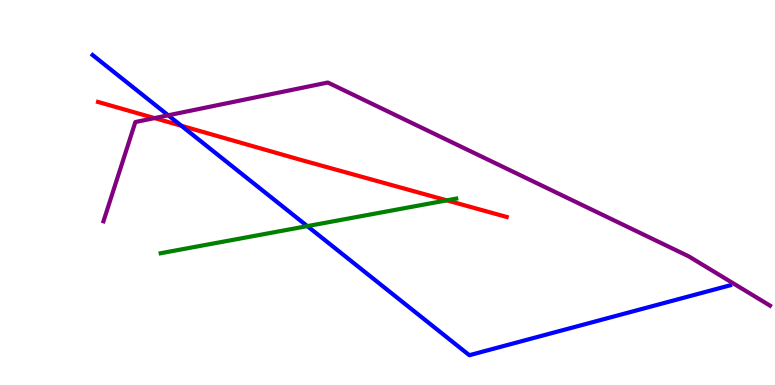[{'lines': ['blue', 'red'], 'intersections': [{'x': 2.34, 'y': 6.73}]}, {'lines': ['green', 'red'], 'intersections': [{'x': 5.76, 'y': 4.8}]}, {'lines': ['purple', 'red'], 'intersections': [{'x': 1.99, 'y': 6.93}]}, {'lines': ['blue', 'green'], 'intersections': [{'x': 3.97, 'y': 4.13}]}, {'lines': ['blue', 'purple'], 'intersections': [{'x': 2.17, 'y': 7.01}]}, {'lines': ['green', 'purple'], 'intersections': []}]